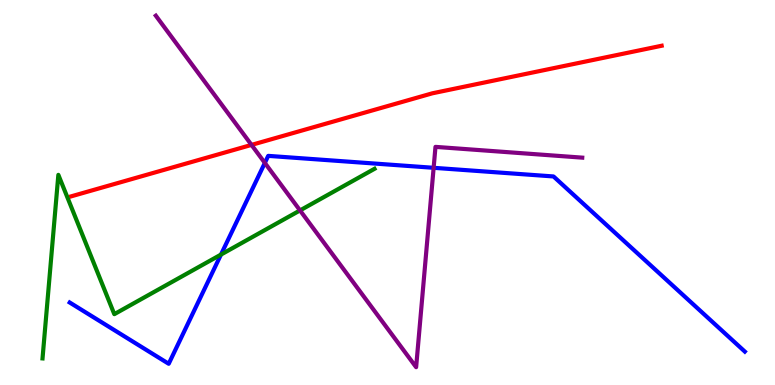[{'lines': ['blue', 'red'], 'intersections': []}, {'lines': ['green', 'red'], 'intersections': []}, {'lines': ['purple', 'red'], 'intersections': [{'x': 3.25, 'y': 6.24}]}, {'lines': ['blue', 'green'], 'intersections': [{'x': 2.85, 'y': 3.39}]}, {'lines': ['blue', 'purple'], 'intersections': [{'x': 3.42, 'y': 5.77}, {'x': 5.6, 'y': 5.64}]}, {'lines': ['green', 'purple'], 'intersections': [{'x': 3.87, 'y': 4.53}]}]